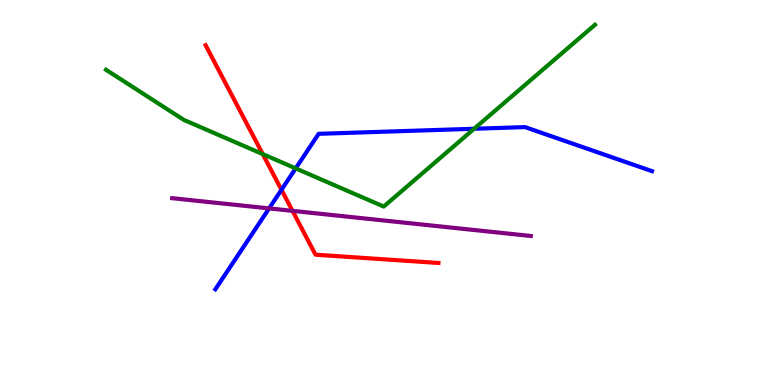[{'lines': ['blue', 'red'], 'intersections': [{'x': 3.63, 'y': 5.07}]}, {'lines': ['green', 'red'], 'intersections': [{'x': 3.39, 'y': 6.0}]}, {'lines': ['purple', 'red'], 'intersections': [{'x': 3.77, 'y': 4.52}]}, {'lines': ['blue', 'green'], 'intersections': [{'x': 3.82, 'y': 5.63}, {'x': 6.12, 'y': 6.66}]}, {'lines': ['blue', 'purple'], 'intersections': [{'x': 3.47, 'y': 4.59}]}, {'lines': ['green', 'purple'], 'intersections': []}]